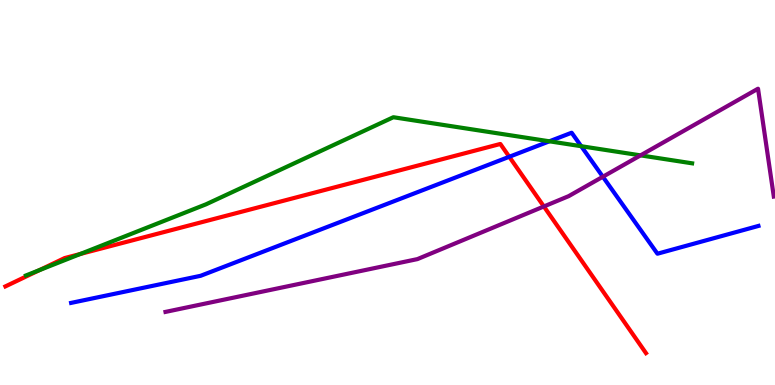[{'lines': ['blue', 'red'], 'intersections': [{'x': 6.57, 'y': 5.93}]}, {'lines': ['green', 'red'], 'intersections': [{'x': 0.507, 'y': 2.98}, {'x': 1.04, 'y': 3.4}]}, {'lines': ['purple', 'red'], 'intersections': [{'x': 7.02, 'y': 4.64}]}, {'lines': ['blue', 'green'], 'intersections': [{'x': 7.09, 'y': 6.33}, {'x': 7.5, 'y': 6.2}]}, {'lines': ['blue', 'purple'], 'intersections': [{'x': 7.78, 'y': 5.41}]}, {'lines': ['green', 'purple'], 'intersections': [{'x': 8.27, 'y': 5.96}]}]